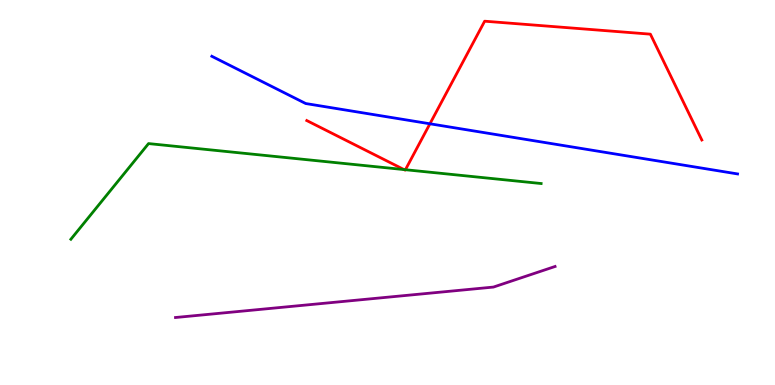[{'lines': ['blue', 'red'], 'intersections': [{'x': 5.55, 'y': 6.78}]}, {'lines': ['green', 'red'], 'intersections': [{'x': 5.21, 'y': 5.6}, {'x': 5.23, 'y': 5.59}]}, {'lines': ['purple', 'red'], 'intersections': []}, {'lines': ['blue', 'green'], 'intersections': []}, {'lines': ['blue', 'purple'], 'intersections': []}, {'lines': ['green', 'purple'], 'intersections': []}]